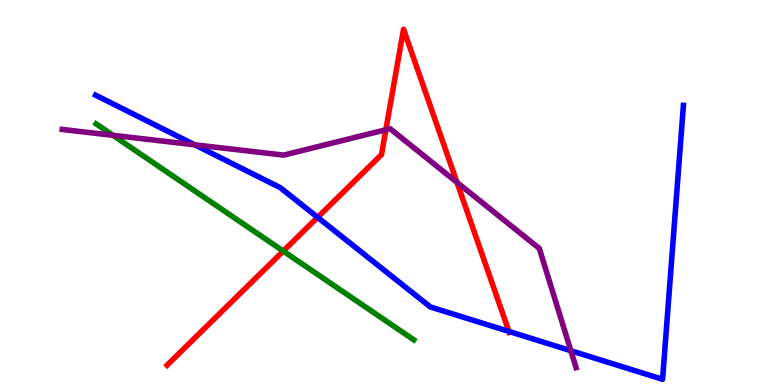[{'lines': ['blue', 'red'], 'intersections': [{'x': 4.1, 'y': 4.35}, {'x': 6.57, 'y': 1.39}]}, {'lines': ['green', 'red'], 'intersections': [{'x': 3.66, 'y': 3.48}]}, {'lines': ['purple', 'red'], 'intersections': [{'x': 4.98, 'y': 6.63}, {'x': 5.9, 'y': 5.26}]}, {'lines': ['blue', 'green'], 'intersections': []}, {'lines': ['blue', 'purple'], 'intersections': [{'x': 2.51, 'y': 6.24}, {'x': 7.37, 'y': 0.89}]}, {'lines': ['green', 'purple'], 'intersections': [{'x': 1.46, 'y': 6.48}]}]